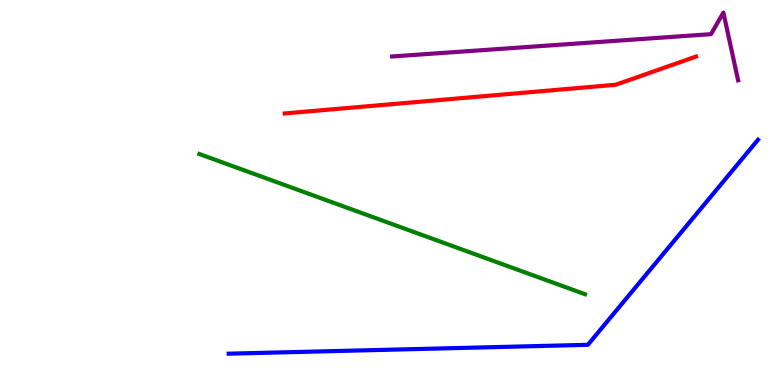[{'lines': ['blue', 'red'], 'intersections': []}, {'lines': ['green', 'red'], 'intersections': []}, {'lines': ['purple', 'red'], 'intersections': []}, {'lines': ['blue', 'green'], 'intersections': []}, {'lines': ['blue', 'purple'], 'intersections': []}, {'lines': ['green', 'purple'], 'intersections': []}]